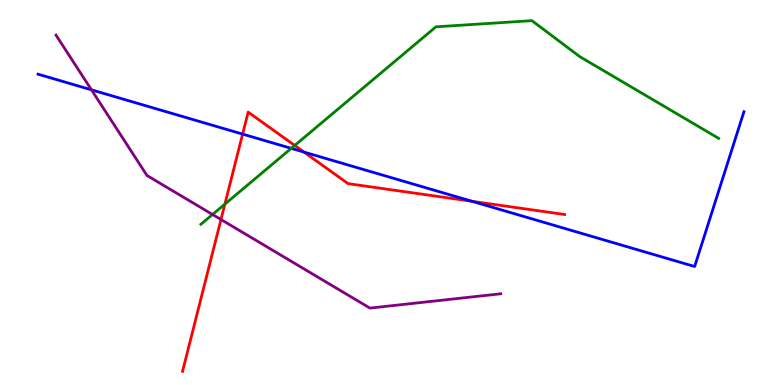[{'lines': ['blue', 'red'], 'intersections': [{'x': 3.13, 'y': 6.52}, {'x': 3.92, 'y': 6.05}, {'x': 6.09, 'y': 4.77}]}, {'lines': ['green', 'red'], 'intersections': [{'x': 2.9, 'y': 4.7}, {'x': 3.8, 'y': 6.22}]}, {'lines': ['purple', 'red'], 'intersections': [{'x': 2.85, 'y': 4.3}]}, {'lines': ['blue', 'green'], 'intersections': [{'x': 3.76, 'y': 6.15}]}, {'lines': ['blue', 'purple'], 'intersections': [{'x': 1.18, 'y': 7.67}]}, {'lines': ['green', 'purple'], 'intersections': [{'x': 2.74, 'y': 4.43}]}]